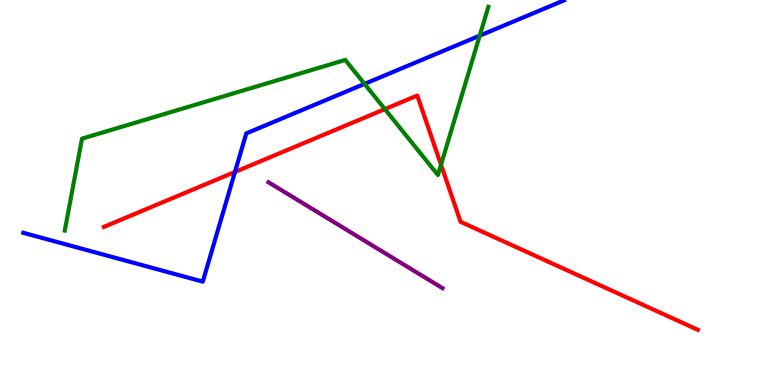[{'lines': ['blue', 'red'], 'intersections': [{'x': 3.03, 'y': 5.53}]}, {'lines': ['green', 'red'], 'intersections': [{'x': 4.97, 'y': 7.17}, {'x': 5.69, 'y': 5.72}]}, {'lines': ['purple', 'red'], 'intersections': []}, {'lines': ['blue', 'green'], 'intersections': [{'x': 4.7, 'y': 7.82}, {'x': 6.19, 'y': 9.07}]}, {'lines': ['blue', 'purple'], 'intersections': []}, {'lines': ['green', 'purple'], 'intersections': []}]